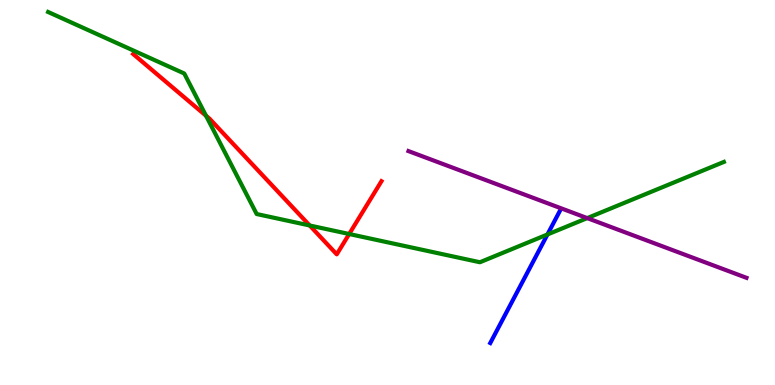[{'lines': ['blue', 'red'], 'intersections': []}, {'lines': ['green', 'red'], 'intersections': [{'x': 2.66, 'y': 6.99}, {'x': 4.0, 'y': 4.14}, {'x': 4.51, 'y': 3.92}]}, {'lines': ['purple', 'red'], 'intersections': []}, {'lines': ['blue', 'green'], 'intersections': [{'x': 7.06, 'y': 3.91}]}, {'lines': ['blue', 'purple'], 'intersections': []}, {'lines': ['green', 'purple'], 'intersections': [{'x': 7.58, 'y': 4.33}]}]